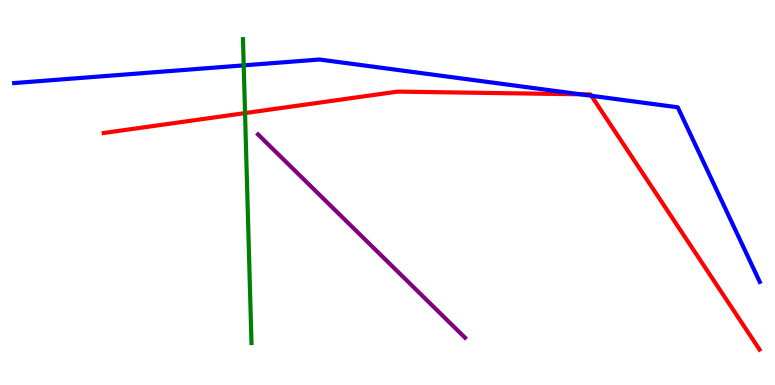[{'lines': ['blue', 'red'], 'intersections': [{'x': 7.49, 'y': 7.55}, {'x': 7.63, 'y': 7.51}]}, {'lines': ['green', 'red'], 'intersections': [{'x': 3.16, 'y': 7.06}]}, {'lines': ['purple', 'red'], 'intersections': []}, {'lines': ['blue', 'green'], 'intersections': [{'x': 3.14, 'y': 8.3}]}, {'lines': ['blue', 'purple'], 'intersections': []}, {'lines': ['green', 'purple'], 'intersections': []}]